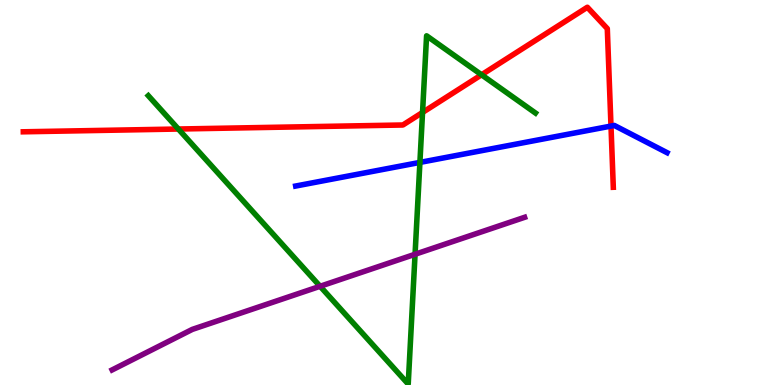[{'lines': ['blue', 'red'], 'intersections': [{'x': 7.88, 'y': 6.73}]}, {'lines': ['green', 'red'], 'intersections': [{'x': 2.3, 'y': 6.65}, {'x': 5.45, 'y': 7.08}, {'x': 6.21, 'y': 8.06}]}, {'lines': ['purple', 'red'], 'intersections': []}, {'lines': ['blue', 'green'], 'intersections': [{'x': 5.42, 'y': 5.78}]}, {'lines': ['blue', 'purple'], 'intersections': []}, {'lines': ['green', 'purple'], 'intersections': [{'x': 4.13, 'y': 2.56}, {'x': 5.36, 'y': 3.4}]}]